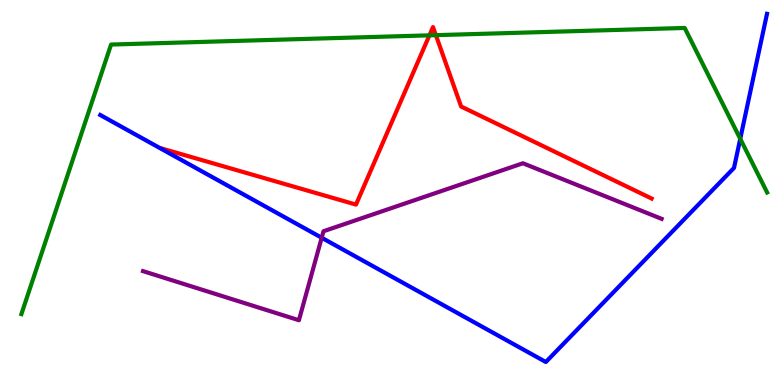[{'lines': ['blue', 'red'], 'intersections': []}, {'lines': ['green', 'red'], 'intersections': [{'x': 5.54, 'y': 9.08}, {'x': 5.62, 'y': 9.09}]}, {'lines': ['purple', 'red'], 'intersections': []}, {'lines': ['blue', 'green'], 'intersections': [{'x': 9.55, 'y': 6.39}]}, {'lines': ['blue', 'purple'], 'intersections': [{'x': 4.15, 'y': 3.82}]}, {'lines': ['green', 'purple'], 'intersections': []}]